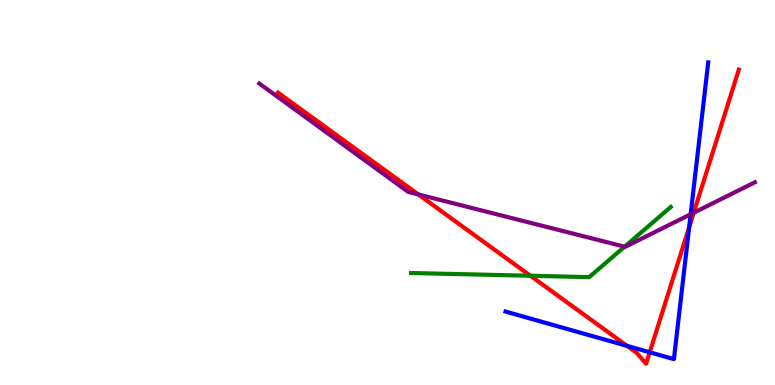[{'lines': ['blue', 'red'], 'intersections': [{'x': 8.09, 'y': 1.02}, {'x': 8.38, 'y': 0.85}, {'x': 8.89, 'y': 4.1}]}, {'lines': ['green', 'red'], 'intersections': [{'x': 6.84, 'y': 2.84}]}, {'lines': ['purple', 'red'], 'intersections': [{'x': 5.4, 'y': 4.95}, {'x': 8.95, 'y': 4.47}]}, {'lines': ['blue', 'green'], 'intersections': []}, {'lines': ['blue', 'purple'], 'intersections': [{'x': 8.91, 'y': 4.44}]}, {'lines': ['green', 'purple'], 'intersections': [{'x': 8.06, 'y': 3.59}]}]